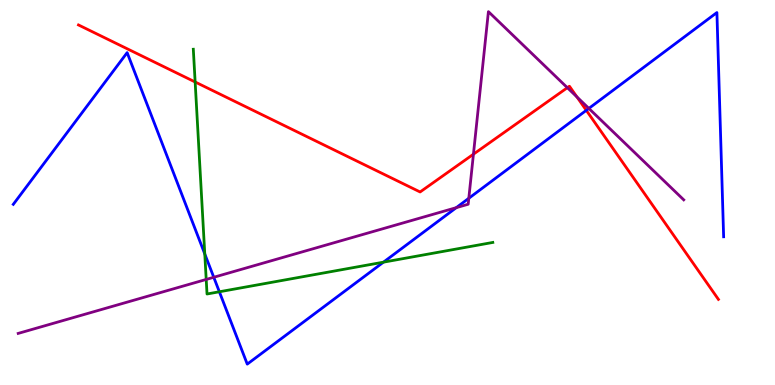[{'lines': ['blue', 'red'], 'intersections': [{'x': 7.57, 'y': 7.13}]}, {'lines': ['green', 'red'], 'intersections': [{'x': 2.52, 'y': 7.87}]}, {'lines': ['purple', 'red'], 'intersections': [{'x': 6.11, 'y': 5.99}, {'x': 7.32, 'y': 7.72}, {'x': 7.44, 'y': 7.48}]}, {'lines': ['blue', 'green'], 'intersections': [{'x': 2.64, 'y': 3.4}, {'x': 2.83, 'y': 2.42}, {'x': 4.95, 'y': 3.19}]}, {'lines': ['blue', 'purple'], 'intersections': [{'x': 2.76, 'y': 2.8}, {'x': 5.89, 'y': 4.61}, {'x': 6.05, 'y': 4.85}, {'x': 7.6, 'y': 7.18}]}, {'lines': ['green', 'purple'], 'intersections': [{'x': 2.66, 'y': 2.74}]}]